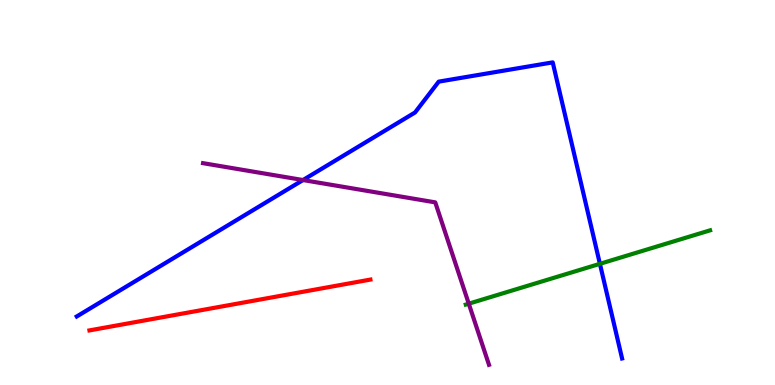[{'lines': ['blue', 'red'], 'intersections': []}, {'lines': ['green', 'red'], 'intersections': []}, {'lines': ['purple', 'red'], 'intersections': []}, {'lines': ['blue', 'green'], 'intersections': [{'x': 7.74, 'y': 3.15}]}, {'lines': ['blue', 'purple'], 'intersections': [{'x': 3.91, 'y': 5.32}]}, {'lines': ['green', 'purple'], 'intersections': [{'x': 6.05, 'y': 2.11}]}]